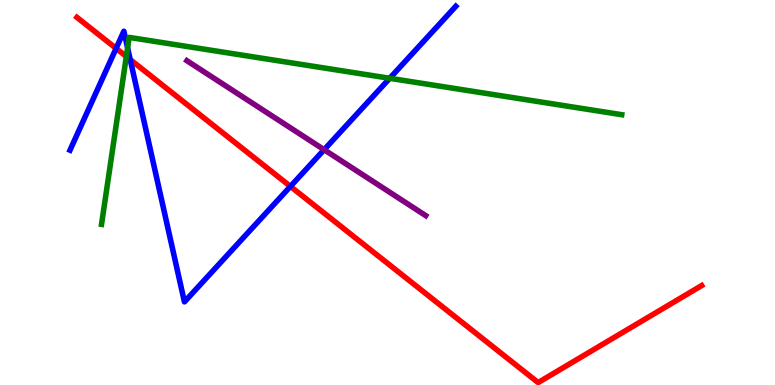[{'lines': ['blue', 'red'], 'intersections': [{'x': 1.5, 'y': 8.74}, {'x': 1.68, 'y': 8.45}, {'x': 3.75, 'y': 5.16}]}, {'lines': ['green', 'red'], 'intersections': [{'x': 1.63, 'y': 8.53}]}, {'lines': ['purple', 'red'], 'intersections': []}, {'lines': ['blue', 'green'], 'intersections': [{'x': 1.65, 'y': 8.76}, {'x': 5.03, 'y': 7.97}]}, {'lines': ['blue', 'purple'], 'intersections': [{'x': 4.18, 'y': 6.11}]}, {'lines': ['green', 'purple'], 'intersections': []}]